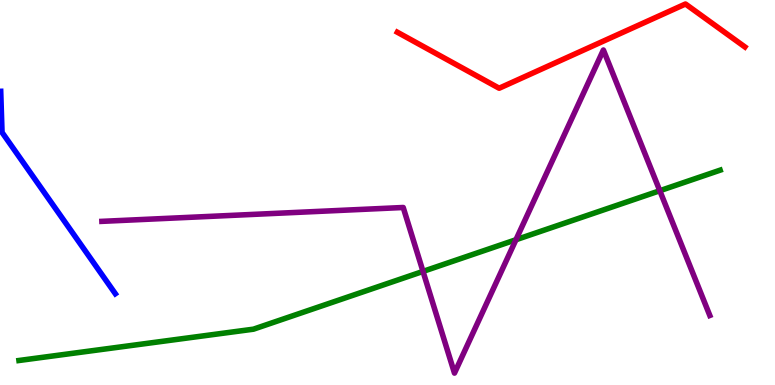[{'lines': ['blue', 'red'], 'intersections': []}, {'lines': ['green', 'red'], 'intersections': []}, {'lines': ['purple', 'red'], 'intersections': []}, {'lines': ['blue', 'green'], 'intersections': []}, {'lines': ['blue', 'purple'], 'intersections': []}, {'lines': ['green', 'purple'], 'intersections': [{'x': 5.46, 'y': 2.95}, {'x': 6.66, 'y': 3.77}, {'x': 8.51, 'y': 5.05}]}]